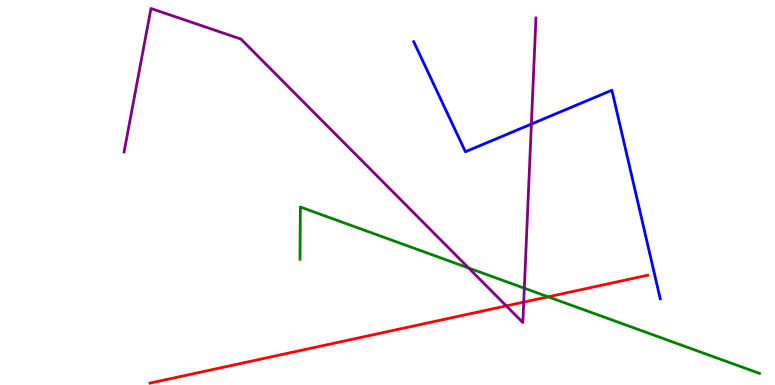[{'lines': ['blue', 'red'], 'intersections': []}, {'lines': ['green', 'red'], 'intersections': [{'x': 7.07, 'y': 2.29}]}, {'lines': ['purple', 'red'], 'intersections': [{'x': 6.53, 'y': 2.05}, {'x': 6.76, 'y': 2.15}]}, {'lines': ['blue', 'green'], 'intersections': []}, {'lines': ['blue', 'purple'], 'intersections': [{'x': 6.86, 'y': 6.78}]}, {'lines': ['green', 'purple'], 'intersections': [{'x': 6.05, 'y': 3.04}, {'x': 6.77, 'y': 2.51}]}]